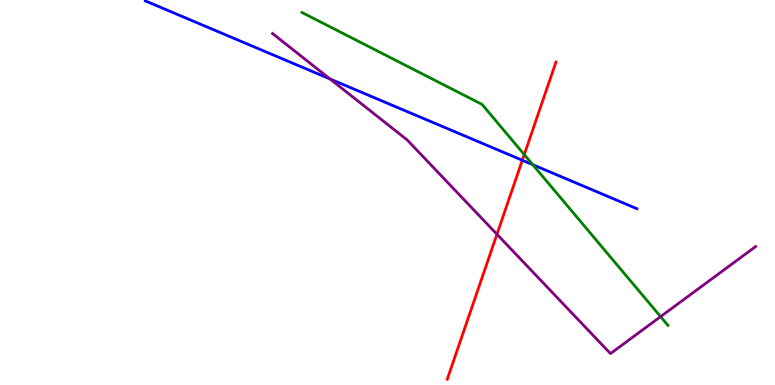[{'lines': ['blue', 'red'], 'intersections': [{'x': 6.74, 'y': 5.84}]}, {'lines': ['green', 'red'], 'intersections': [{'x': 6.76, 'y': 5.99}]}, {'lines': ['purple', 'red'], 'intersections': [{'x': 6.41, 'y': 3.91}]}, {'lines': ['blue', 'green'], 'intersections': [{'x': 6.87, 'y': 5.72}]}, {'lines': ['blue', 'purple'], 'intersections': [{'x': 4.26, 'y': 7.95}]}, {'lines': ['green', 'purple'], 'intersections': [{'x': 8.52, 'y': 1.78}]}]